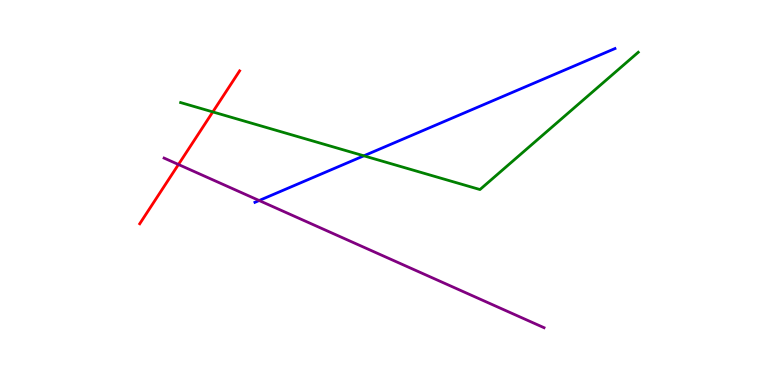[{'lines': ['blue', 'red'], 'intersections': []}, {'lines': ['green', 'red'], 'intersections': [{'x': 2.75, 'y': 7.09}]}, {'lines': ['purple', 'red'], 'intersections': [{'x': 2.3, 'y': 5.73}]}, {'lines': ['blue', 'green'], 'intersections': [{'x': 4.69, 'y': 5.95}]}, {'lines': ['blue', 'purple'], 'intersections': [{'x': 3.34, 'y': 4.79}]}, {'lines': ['green', 'purple'], 'intersections': []}]